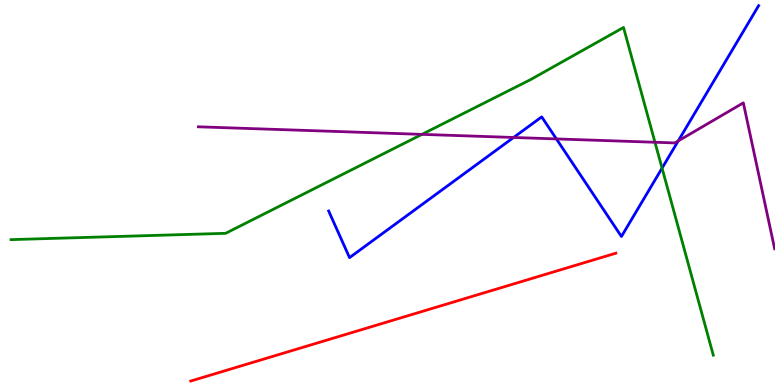[{'lines': ['blue', 'red'], 'intersections': []}, {'lines': ['green', 'red'], 'intersections': []}, {'lines': ['purple', 'red'], 'intersections': []}, {'lines': ['blue', 'green'], 'intersections': [{'x': 8.54, 'y': 5.63}]}, {'lines': ['blue', 'purple'], 'intersections': [{'x': 6.63, 'y': 6.43}, {'x': 7.18, 'y': 6.39}, {'x': 8.75, 'y': 6.34}]}, {'lines': ['green', 'purple'], 'intersections': [{'x': 5.44, 'y': 6.51}, {'x': 8.45, 'y': 6.3}]}]